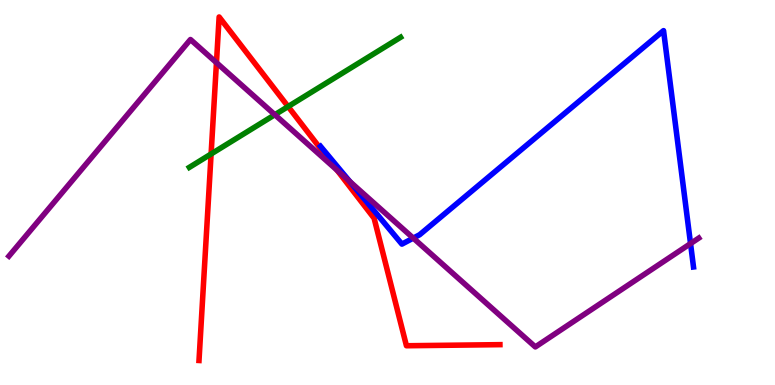[{'lines': ['blue', 'red'], 'intersections': []}, {'lines': ['green', 'red'], 'intersections': [{'x': 2.72, 'y': 6.0}, {'x': 3.72, 'y': 7.23}]}, {'lines': ['purple', 'red'], 'intersections': [{'x': 2.79, 'y': 8.37}, {'x': 4.35, 'y': 5.58}]}, {'lines': ['blue', 'green'], 'intersections': []}, {'lines': ['blue', 'purple'], 'intersections': [{'x': 4.51, 'y': 5.28}, {'x': 5.33, 'y': 3.82}, {'x': 8.91, 'y': 3.67}]}, {'lines': ['green', 'purple'], 'intersections': [{'x': 3.55, 'y': 7.02}]}]